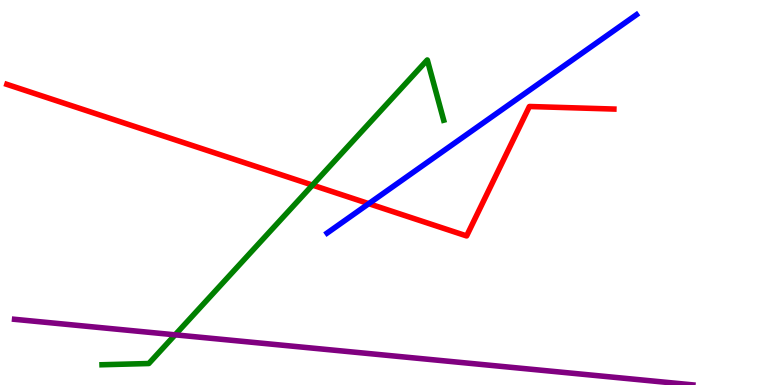[{'lines': ['blue', 'red'], 'intersections': [{'x': 4.76, 'y': 4.71}]}, {'lines': ['green', 'red'], 'intersections': [{'x': 4.03, 'y': 5.19}]}, {'lines': ['purple', 'red'], 'intersections': []}, {'lines': ['blue', 'green'], 'intersections': []}, {'lines': ['blue', 'purple'], 'intersections': []}, {'lines': ['green', 'purple'], 'intersections': [{'x': 2.26, 'y': 1.3}]}]